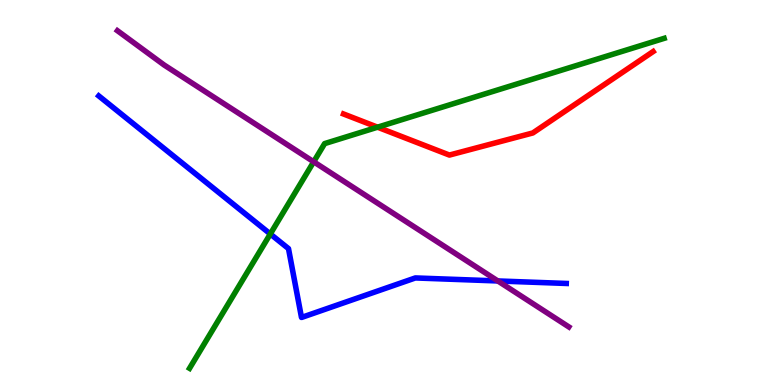[{'lines': ['blue', 'red'], 'intersections': []}, {'lines': ['green', 'red'], 'intersections': [{'x': 4.87, 'y': 6.7}]}, {'lines': ['purple', 'red'], 'intersections': []}, {'lines': ['blue', 'green'], 'intersections': [{'x': 3.49, 'y': 3.92}]}, {'lines': ['blue', 'purple'], 'intersections': [{'x': 6.42, 'y': 2.7}]}, {'lines': ['green', 'purple'], 'intersections': [{'x': 4.05, 'y': 5.8}]}]